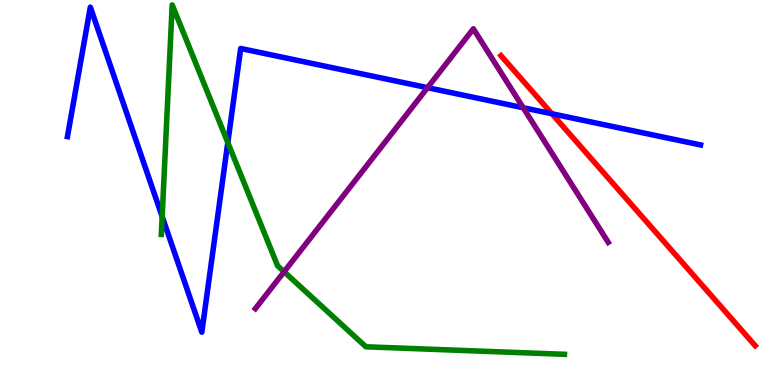[{'lines': ['blue', 'red'], 'intersections': [{'x': 7.12, 'y': 7.05}]}, {'lines': ['green', 'red'], 'intersections': []}, {'lines': ['purple', 'red'], 'intersections': []}, {'lines': ['blue', 'green'], 'intersections': [{'x': 2.09, 'y': 4.37}, {'x': 2.94, 'y': 6.3}]}, {'lines': ['blue', 'purple'], 'intersections': [{'x': 5.52, 'y': 7.72}, {'x': 6.75, 'y': 7.2}]}, {'lines': ['green', 'purple'], 'intersections': [{'x': 3.67, 'y': 2.94}]}]